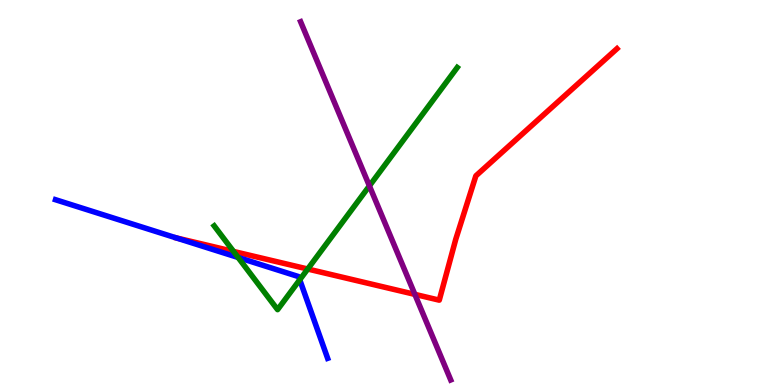[{'lines': ['blue', 'red'], 'intersections': []}, {'lines': ['green', 'red'], 'intersections': [{'x': 3.01, 'y': 3.47}, {'x': 3.97, 'y': 3.01}]}, {'lines': ['purple', 'red'], 'intersections': [{'x': 5.35, 'y': 2.35}]}, {'lines': ['blue', 'green'], 'intersections': [{'x': 3.07, 'y': 3.31}, {'x': 3.87, 'y': 2.73}]}, {'lines': ['blue', 'purple'], 'intersections': []}, {'lines': ['green', 'purple'], 'intersections': [{'x': 4.77, 'y': 5.17}]}]